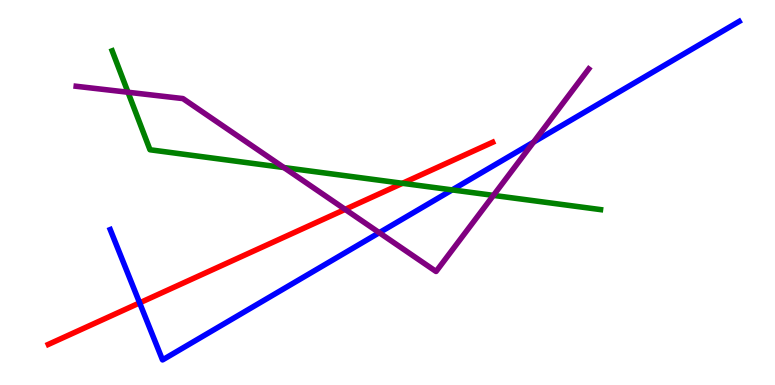[{'lines': ['blue', 'red'], 'intersections': [{'x': 1.8, 'y': 2.13}]}, {'lines': ['green', 'red'], 'intersections': [{'x': 5.19, 'y': 5.24}]}, {'lines': ['purple', 'red'], 'intersections': [{'x': 4.45, 'y': 4.56}]}, {'lines': ['blue', 'green'], 'intersections': [{'x': 5.83, 'y': 5.07}]}, {'lines': ['blue', 'purple'], 'intersections': [{'x': 4.89, 'y': 3.96}, {'x': 6.88, 'y': 6.31}]}, {'lines': ['green', 'purple'], 'intersections': [{'x': 1.65, 'y': 7.6}, {'x': 3.66, 'y': 5.65}, {'x': 6.37, 'y': 4.93}]}]